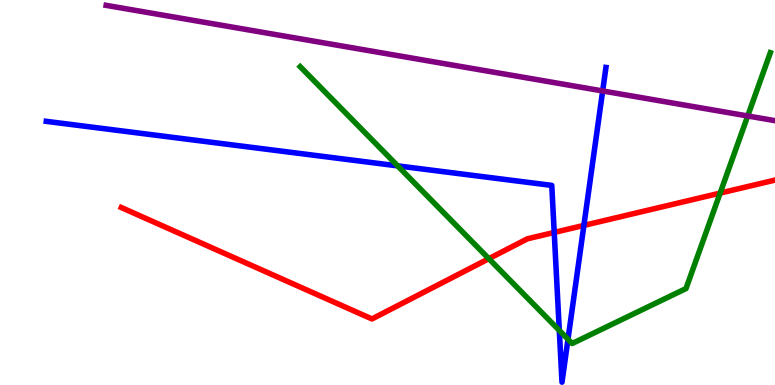[{'lines': ['blue', 'red'], 'intersections': [{'x': 7.15, 'y': 3.96}, {'x': 7.53, 'y': 4.15}]}, {'lines': ['green', 'red'], 'intersections': [{'x': 6.31, 'y': 3.28}, {'x': 9.29, 'y': 4.98}]}, {'lines': ['purple', 'red'], 'intersections': []}, {'lines': ['blue', 'green'], 'intersections': [{'x': 5.13, 'y': 5.69}, {'x': 7.22, 'y': 1.42}, {'x': 7.33, 'y': 1.19}]}, {'lines': ['blue', 'purple'], 'intersections': [{'x': 7.78, 'y': 7.64}]}, {'lines': ['green', 'purple'], 'intersections': [{'x': 9.65, 'y': 6.99}]}]